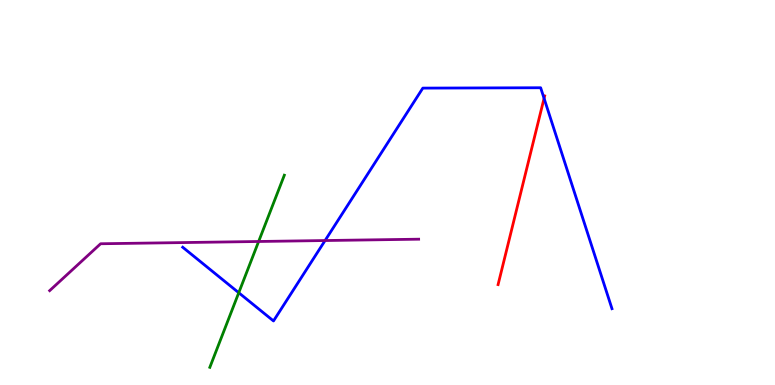[{'lines': ['blue', 'red'], 'intersections': [{'x': 7.02, 'y': 7.45}]}, {'lines': ['green', 'red'], 'intersections': []}, {'lines': ['purple', 'red'], 'intersections': []}, {'lines': ['blue', 'green'], 'intersections': [{'x': 3.08, 'y': 2.4}]}, {'lines': ['blue', 'purple'], 'intersections': [{'x': 4.19, 'y': 3.75}]}, {'lines': ['green', 'purple'], 'intersections': [{'x': 3.34, 'y': 3.73}]}]